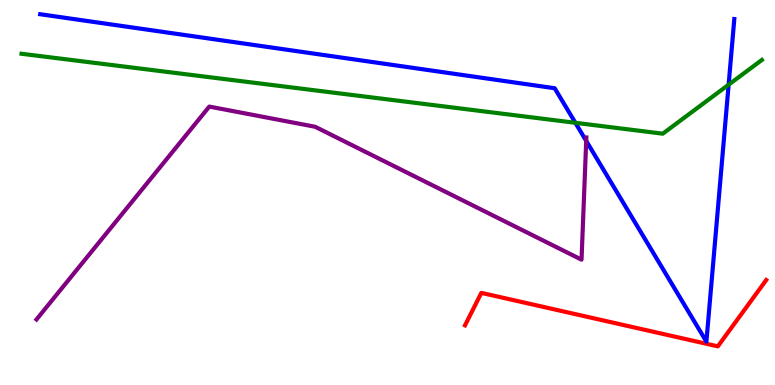[{'lines': ['blue', 'red'], 'intersections': []}, {'lines': ['green', 'red'], 'intersections': []}, {'lines': ['purple', 'red'], 'intersections': []}, {'lines': ['blue', 'green'], 'intersections': [{'x': 7.42, 'y': 6.81}, {'x': 9.4, 'y': 7.8}]}, {'lines': ['blue', 'purple'], 'intersections': [{'x': 7.56, 'y': 6.34}]}, {'lines': ['green', 'purple'], 'intersections': []}]